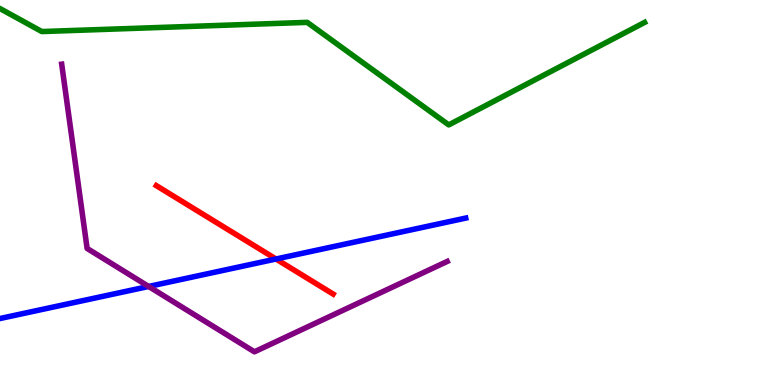[{'lines': ['blue', 'red'], 'intersections': [{'x': 3.56, 'y': 3.27}]}, {'lines': ['green', 'red'], 'intersections': []}, {'lines': ['purple', 'red'], 'intersections': []}, {'lines': ['blue', 'green'], 'intersections': []}, {'lines': ['blue', 'purple'], 'intersections': [{'x': 1.92, 'y': 2.56}]}, {'lines': ['green', 'purple'], 'intersections': []}]